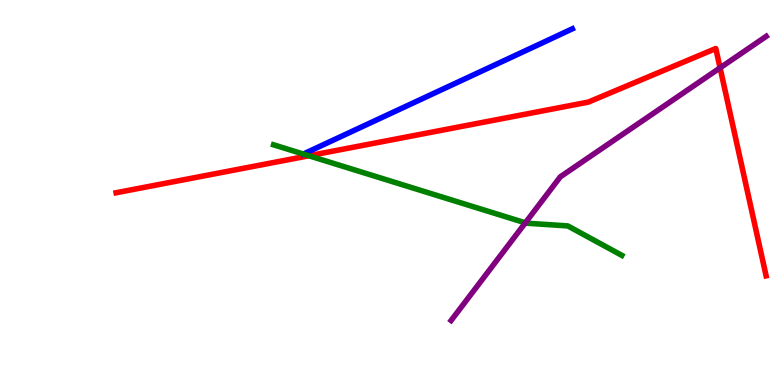[{'lines': ['blue', 'red'], 'intersections': []}, {'lines': ['green', 'red'], 'intersections': [{'x': 3.99, 'y': 5.95}]}, {'lines': ['purple', 'red'], 'intersections': [{'x': 9.29, 'y': 8.24}]}, {'lines': ['blue', 'green'], 'intersections': [{'x': 3.91, 'y': 6.0}]}, {'lines': ['blue', 'purple'], 'intersections': []}, {'lines': ['green', 'purple'], 'intersections': [{'x': 6.78, 'y': 4.21}]}]